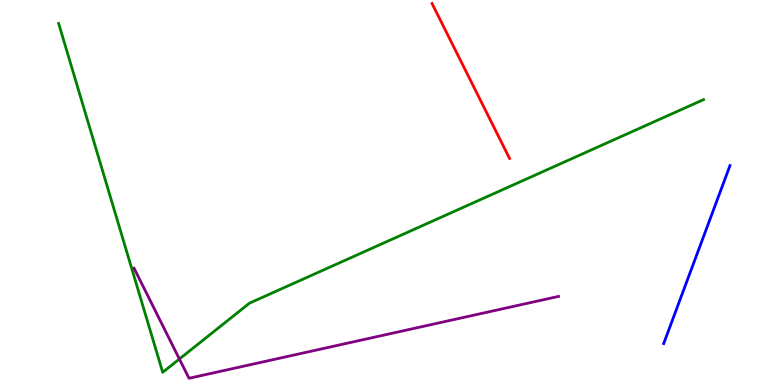[{'lines': ['blue', 'red'], 'intersections': []}, {'lines': ['green', 'red'], 'intersections': []}, {'lines': ['purple', 'red'], 'intersections': []}, {'lines': ['blue', 'green'], 'intersections': []}, {'lines': ['blue', 'purple'], 'intersections': []}, {'lines': ['green', 'purple'], 'intersections': [{'x': 2.31, 'y': 0.675}]}]